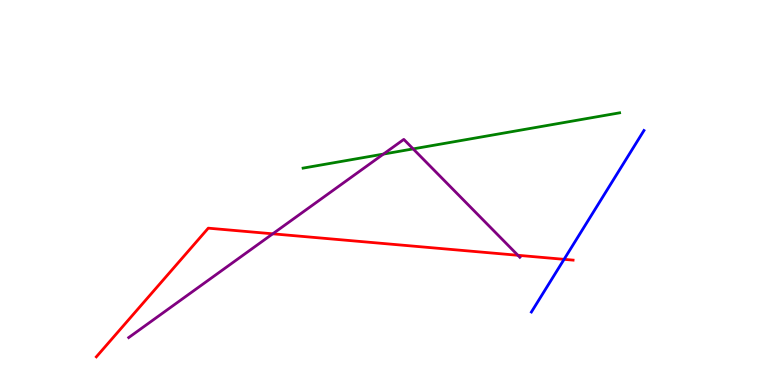[{'lines': ['blue', 'red'], 'intersections': [{'x': 7.28, 'y': 3.26}]}, {'lines': ['green', 'red'], 'intersections': []}, {'lines': ['purple', 'red'], 'intersections': [{'x': 3.52, 'y': 3.93}, {'x': 6.68, 'y': 3.37}]}, {'lines': ['blue', 'green'], 'intersections': []}, {'lines': ['blue', 'purple'], 'intersections': []}, {'lines': ['green', 'purple'], 'intersections': [{'x': 4.95, 'y': 6.0}, {'x': 5.33, 'y': 6.13}]}]